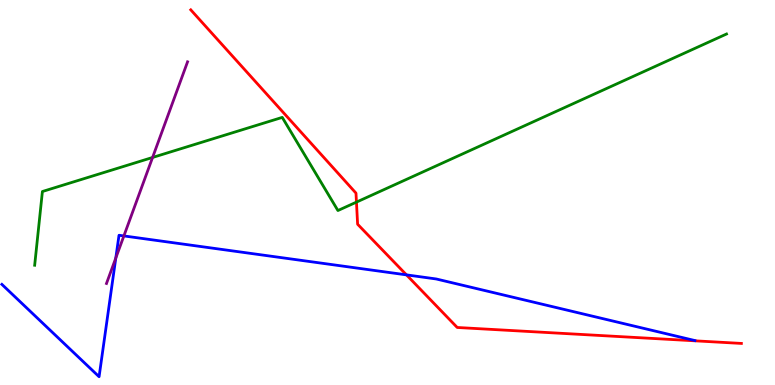[{'lines': ['blue', 'red'], 'intersections': [{'x': 5.24, 'y': 2.86}]}, {'lines': ['green', 'red'], 'intersections': [{'x': 4.6, 'y': 4.75}]}, {'lines': ['purple', 'red'], 'intersections': []}, {'lines': ['blue', 'green'], 'intersections': []}, {'lines': ['blue', 'purple'], 'intersections': [{'x': 1.49, 'y': 3.3}, {'x': 1.6, 'y': 3.87}]}, {'lines': ['green', 'purple'], 'intersections': [{'x': 1.97, 'y': 5.91}]}]